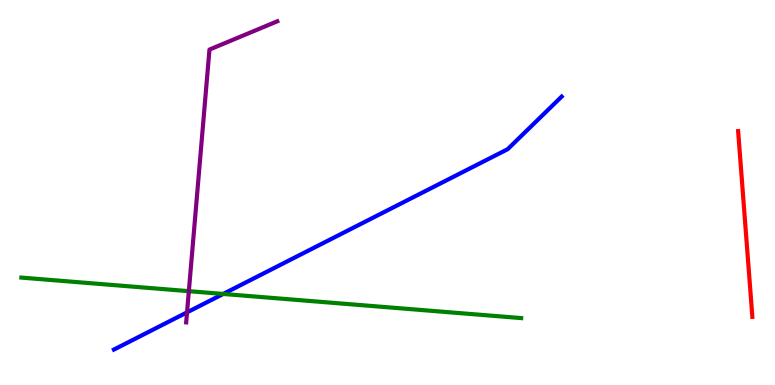[{'lines': ['blue', 'red'], 'intersections': []}, {'lines': ['green', 'red'], 'intersections': []}, {'lines': ['purple', 'red'], 'intersections': []}, {'lines': ['blue', 'green'], 'intersections': [{'x': 2.88, 'y': 2.36}]}, {'lines': ['blue', 'purple'], 'intersections': [{'x': 2.41, 'y': 1.89}]}, {'lines': ['green', 'purple'], 'intersections': [{'x': 2.44, 'y': 2.44}]}]